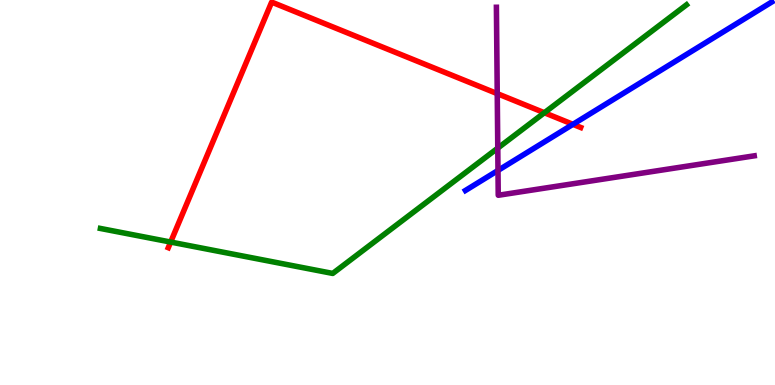[{'lines': ['blue', 'red'], 'intersections': [{'x': 7.39, 'y': 6.77}]}, {'lines': ['green', 'red'], 'intersections': [{'x': 2.2, 'y': 3.71}, {'x': 7.02, 'y': 7.07}]}, {'lines': ['purple', 'red'], 'intersections': [{'x': 6.42, 'y': 7.57}]}, {'lines': ['blue', 'green'], 'intersections': []}, {'lines': ['blue', 'purple'], 'intersections': [{'x': 6.43, 'y': 5.57}]}, {'lines': ['green', 'purple'], 'intersections': [{'x': 6.42, 'y': 6.15}]}]